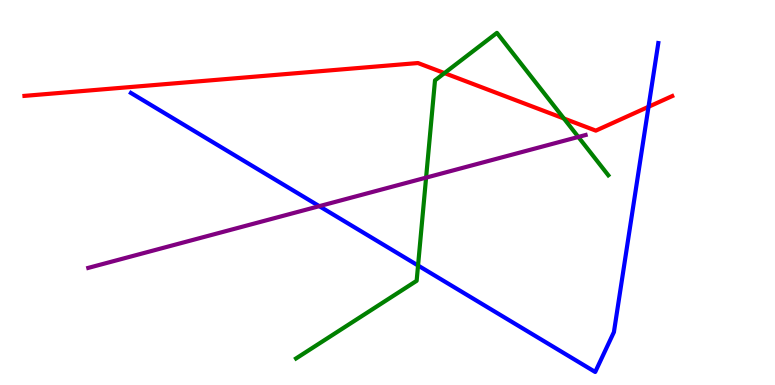[{'lines': ['blue', 'red'], 'intersections': [{'x': 8.37, 'y': 7.23}]}, {'lines': ['green', 'red'], 'intersections': [{'x': 5.74, 'y': 8.1}, {'x': 7.28, 'y': 6.92}]}, {'lines': ['purple', 'red'], 'intersections': []}, {'lines': ['blue', 'green'], 'intersections': [{'x': 5.39, 'y': 3.1}]}, {'lines': ['blue', 'purple'], 'intersections': [{'x': 4.12, 'y': 4.65}]}, {'lines': ['green', 'purple'], 'intersections': [{'x': 5.5, 'y': 5.39}, {'x': 7.46, 'y': 6.44}]}]